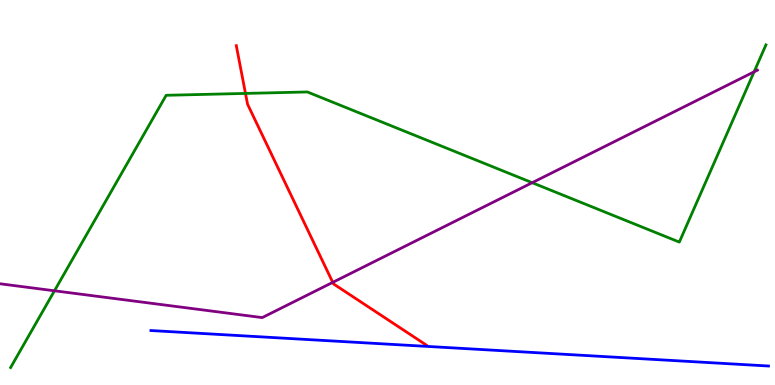[{'lines': ['blue', 'red'], 'intersections': []}, {'lines': ['green', 'red'], 'intersections': [{'x': 3.17, 'y': 7.57}]}, {'lines': ['purple', 'red'], 'intersections': [{'x': 4.29, 'y': 2.67}]}, {'lines': ['blue', 'green'], 'intersections': []}, {'lines': ['blue', 'purple'], 'intersections': []}, {'lines': ['green', 'purple'], 'intersections': [{'x': 0.703, 'y': 2.45}, {'x': 6.87, 'y': 5.25}, {'x': 9.73, 'y': 8.13}]}]